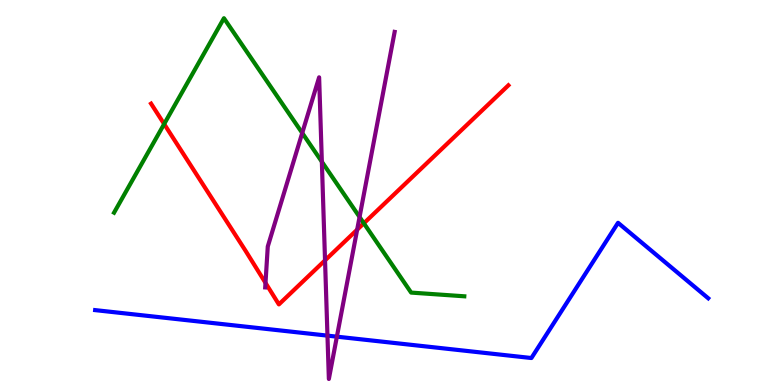[{'lines': ['blue', 'red'], 'intersections': []}, {'lines': ['green', 'red'], 'intersections': [{'x': 2.12, 'y': 6.78}, {'x': 4.69, 'y': 4.2}]}, {'lines': ['purple', 'red'], 'intersections': [{'x': 3.43, 'y': 2.65}, {'x': 4.19, 'y': 3.24}, {'x': 4.61, 'y': 4.03}]}, {'lines': ['blue', 'green'], 'intersections': []}, {'lines': ['blue', 'purple'], 'intersections': [{'x': 4.23, 'y': 1.28}, {'x': 4.35, 'y': 1.26}]}, {'lines': ['green', 'purple'], 'intersections': [{'x': 3.9, 'y': 6.55}, {'x': 4.15, 'y': 5.8}, {'x': 4.64, 'y': 4.36}]}]